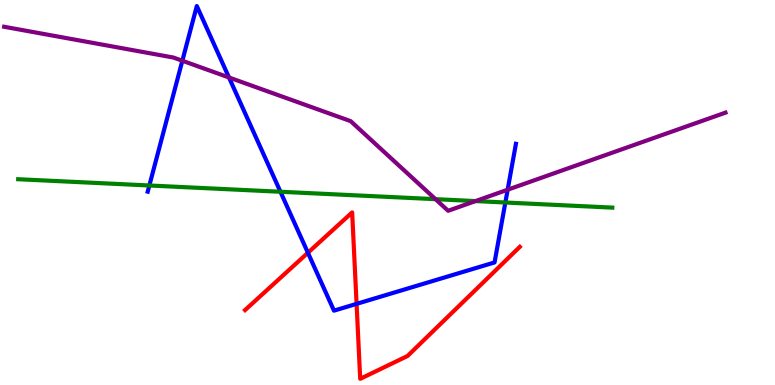[{'lines': ['blue', 'red'], 'intersections': [{'x': 3.97, 'y': 3.43}, {'x': 4.6, 'y': 2.11}]}, {'lines': ['green', 'red'], 'intersections': []}, {'lines': ['purple', 'red'], 'intersections': []}, {'lines': ['blue', 'green'], 'intersections': [{'x': 1.93, 'y': 5.18}, {'x': 3.62, 'y': 5.02}, {'x': 6.52, 'y': 4.74}]}, {'lines': ['blue', 'purple'], 'intersections': [{'x': 2.35, 'y': 8.42}, {'x': 2.95, 'y': 7.99}, {'x': 6.55, 'y': 5.07}]}, {'lines': ['green', 'purple'], 'intersections': [{'x': 5.62, 'y': 4.83}, {'x': 6.14, 'y': 4.78}]}]